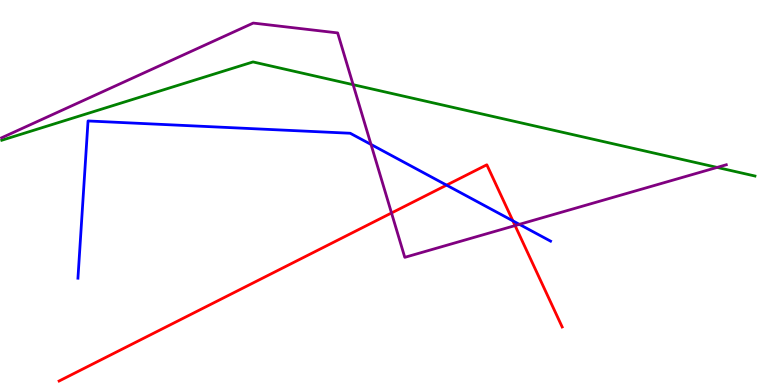[{'lines': ['blue', 'red'], 'intersections': [{'x': 5.76, 'y': 5.19}, {'x': 6.62, 'y': 4.26}]}, {'lines': ['green', 'red'], 'intersections': []}, {'lines': ['purple', 'red'], 'intersections': [{'x': 5.05, 'y': 4.47}, {'x': 6.65, 'y': 4.14}]}, {'lines': ['blue', 'green'], 'intersections': []}, {'lines': ['blue', 'purple'], 'intersections': [{'x': 4.79, 'y': 6.25}, {'x': 6.7, 'y': 4.17}]}, {'lines': ['green', 'purple'], 'intersections': [{'x': 4.56, 'y': 7.8}, {'x': 9.25, 'y': 5.65}]}]